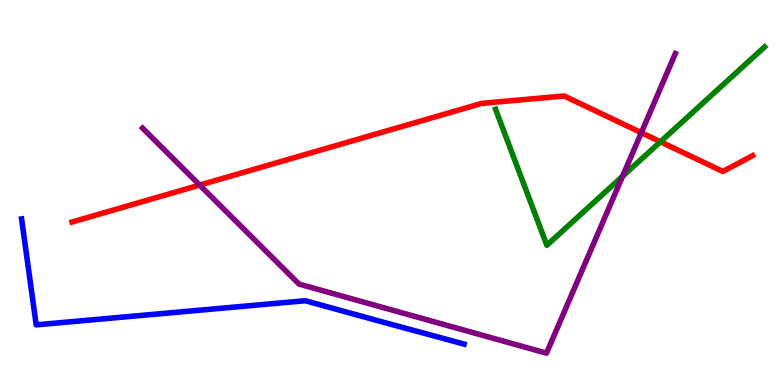[{'lines': ['blue', 'red'], 'intersections': []}, {'lines': ['green', 'red'], 'intersections': [{'x': 8.52, 'y': 6.32}]}, {'lines': ['purple', 'red'], 'intersections': [{'x': 2.58, 'y': 5.19}, {'x': 8.28, 'y': 6.55}]}, {'lines': ['blue', 'green'], 'intersections': []}, {'lines': ['blue', 'purple'], 'intersections': []}, {'lines': ['green', 'purple'], 'intersections': [{'x': 8.03, 'y': 5.42}]}]